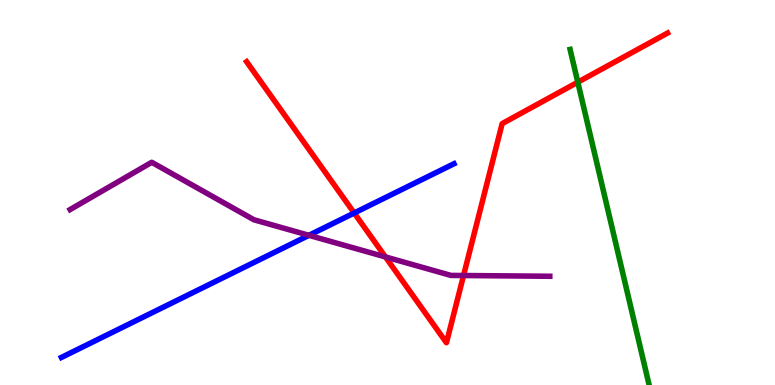[{'lines': ['blue', 'red'], 'intersections': [{'x': 4.57, 'y': 4.47}]}, {'lines': ['green', 'red'], 'intersections': [{'x': 7.46, 'y': 7.86}]}, {'lines': ['purple', 'red'], 'intersections': [{'x': 4.97, 'y': 3.33}, {'x': 5.98, 'y': 2.84}]}, {'lines': ['blue', 'green'], 'intersections': []}, {'lines': ['blue', 'purple'], 'intersections': [{'x': 3.99, 'y': 3.89}]}, {'lines': ['green', 'purple'], 'intersections': []}]